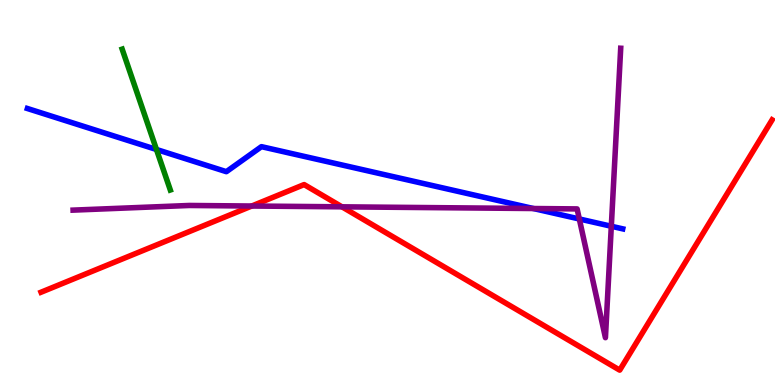[{'lines': ['blue', 'red'], 'intersections': []}, {'lines': ['green', 'red'], 'intersections': []}, {'lines': ['purple', 'red'], 'intersections': [{'x': 3.25, 'y': 4.65}, {'x': 4.41, 'y': 4.63}]}, {'lines': ['blue', 'green'], 'intersections': [{'x': 2.02, 'y': 6.12}]}, {'lines': ['blue', 'purple'], 'intersections': [{'x': 6.88, 'y': 4.58}, {'x': 7.48, 'y': 4.31}, {'x': 7.89, 'y': 4.12}]}, {'lines': ['green', 'purple'], 'intersections': []}]